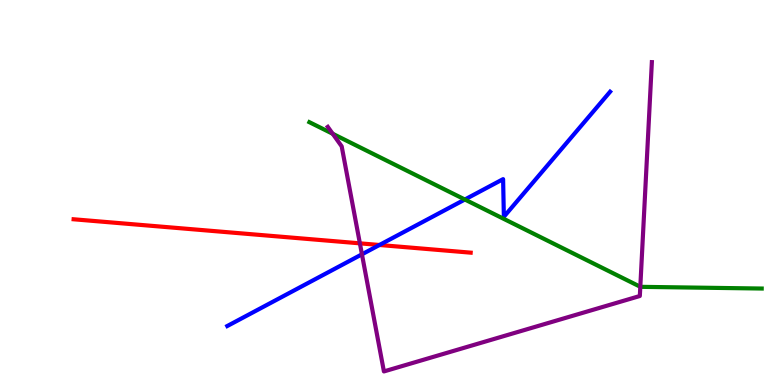[{'lines': ['blue', 'red'], 'intersections': [{'x': 4.9, 'y': 3.64}]}, {'lines': ['green', 'red'], 'intersections': []}, {'lines': ['purple', 'red'], 'intersections': [{'x': 4.64, 'y': 3.68}]}, {'lines': ['blue', 'green'], 'intersections': [{'x': 6.0, 'y': 4.82}]}, {'lines': ['blue', 'purple'], 'intersections': [{'x': 4.67, 'y': 3.39}]}, {'lines': ['green', 'purple'], 'intersections': [{'x': 4.29, 'y': 6.53}, {'x': 8.26, 'y': 2.55}]}]